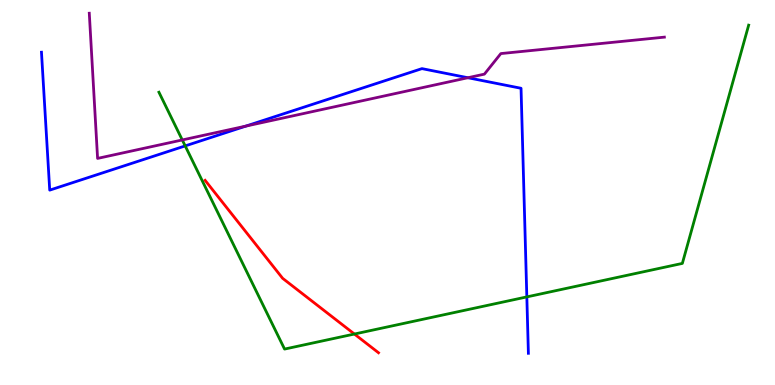[{'lines': ['blue', 'red'], 'intersections': []}, {'lines': ['green', 'red'], 'intersections': [{'x': 4.57, 'y': 1.32}]}, {'lines': ['purple', 'red'], 'intersections': []}, {'lines': ['blue', 'green'], 'intersections': [{'x': 2.39, 'y': 6.21}, {'x': 6.8, 'y': 2.29}]}, {'lines': ['blue', 'purple'], 'intersections': [{'x': 3.17, 'y': 6.72}, {'x': 6.04, 'y': 7.98}]}, {'lines': ['green', 'purple'], 'intersections': [{'x': 2.35, 'y': 6.36}]}]